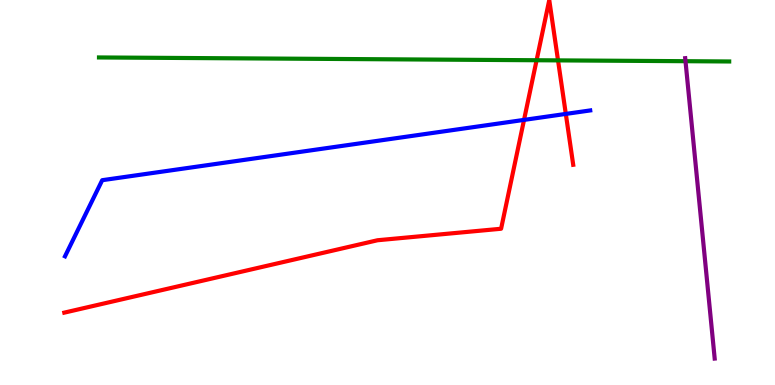[{'lines': ['blue', 'red'], 'intersections': [{'x': 6.76, 'y': 6.89}, {'x': 7.3, 'y': 7.04}]}, {'lines': ['green', 'red'], 'intersections': [{'x': 6.92, 'y': 8.44}, {'x': 7.2, 'y': 8.43}]}, {'lines': ['purple', 'red'], 'intersections': []}, {'lines': ['blue', 'green'], 'intersections': []}, {'lines': ['blue', 'purple'], 'intersections': []}, {'lines': ['green', 'purple'], 'intersections': [{'x': 8.85, 'y': 8.41}]}]